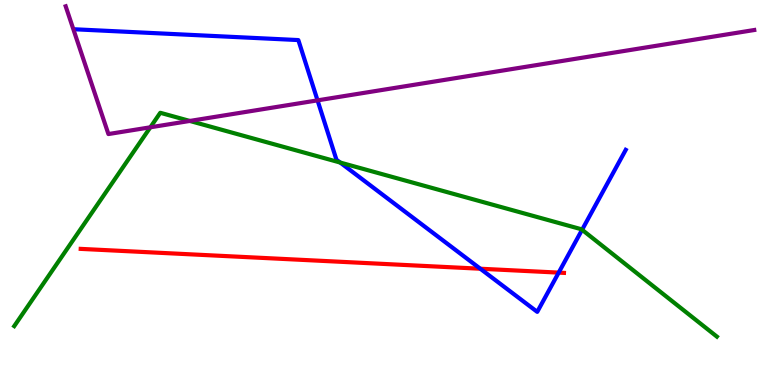[{'lines': ['blue', 'red'], 'intersections': [{'x': 6.2, 'y': 3.02}, {'x': 7.21, 'y': 2.92}]}, {'lines': ['green', 'red'], 'intersections': []}, {'lines': ['purple', 'red'], 'intersections': []}, {'lines': ['blue', 'green'], 'intersections': [{'x': 4.39, 'y': 5.78}, {'x': 7.51, 'y': 4.03}]}, {'lines': ['blue', 'purple'], 'intersections': [{'x': 4.1, 'y': 7.39}]}, {'lines': ['green', 'purple'], 'intersections': [{'x': 1.94, 'y': 6.69}, {'x': 2.45, 'y': 6.86}]}]